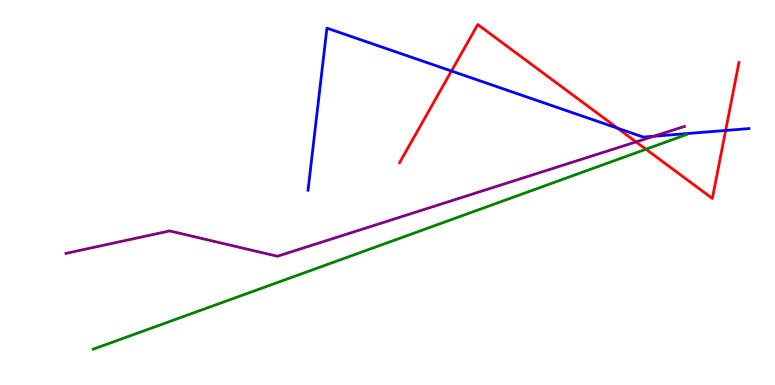[{'lines': ['blue', 'red'], 'intersections': [{'x': 5.83, 'y': 8.16}, {'x': 7.97, 'y': 6.67}, {'x': 9.36, 'y': 6.61}]}, {'lines': ['green', 'red'], 'intersections': [{'x': 8.34, 'y': 6.12}]}, {'lines': ['purple', 'red'], 'intersections': [{'x': 8.21, 'y': 6.31}]}, {'lines': ['blue', 'green'], 'intersections': []}, {'lines': ['blue', 'purple'], 'intersections': [{'x': 8.44, 'y': 6.46}]}, {'lines': ['green', 'purple'], 'intersections': []}]